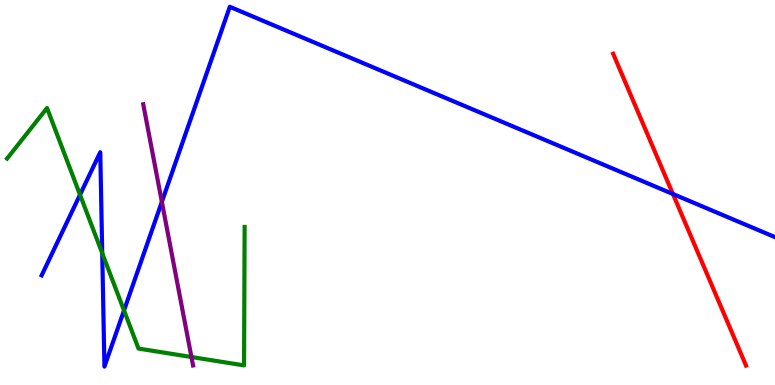[{'lines': ['blue', 'red'], 'intersections': [{'x': 8.68, 'y': 4.96}]}, {'lines': ['green', 'red'], 'intersections': []}, {'lines': ['purple', 'red'], 'intersections': []}, {'lines': ['blue', 'green'], 'intersections': [{'x': 1.03, 'y': 4.94}, {'x': 1.32, 'y': 3.42}, {'x': 1.6, 'y': 1.94}]}, {'lines': ['blue', 'purple'], 'intersections': [{'x': 2.09, 'y': 4.76}]}, {'lines': ['green', 'purple'], 'intersections': [{'x': 2.47, 'y': 0.727}]}]